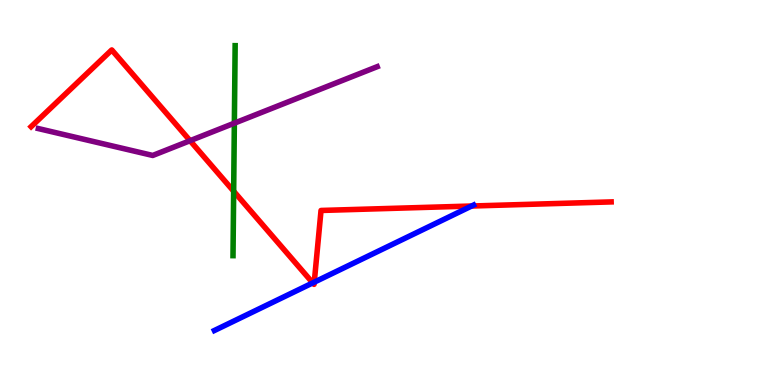[{'lines': ['blue', 'red'], 'intersections': [{'x': 4.04, 'y': 2.65}, {'x': 4.05, 'y': 2.67}, {'x': 6.09, 'y': 4.65}]}, {'lines': ['green', 'red'], 'intersections': [{'x': 3.02, 'y': 5.03}]}, {'lines': ['purple', 'red'], 'intersections': [{'x': 2.45, 'y': 6.35}]}, {'lines': ['blue', 'green'], 'intersections': []}, {'lines': ['blue', 'purple'], 'intersections': []}, {'lines': ['green', 'purple'], 'intersections': [{'x': 3.02, 'y': 6.8}]}]